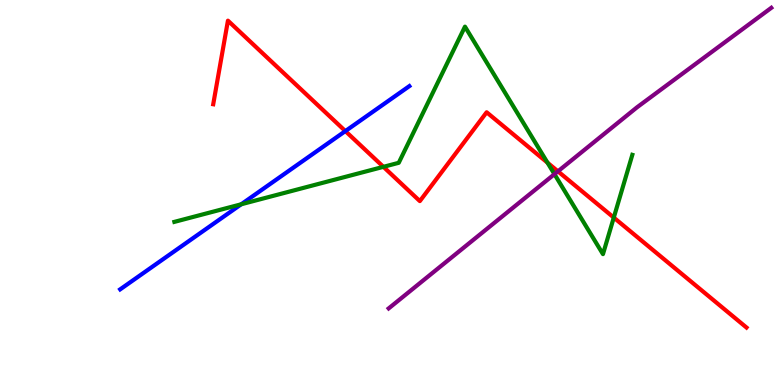[{'lines': ['blue', 'red'], 'intersections': [{'x': 4.46, 'y': 6.6}]}, {'lines': ['green', 'red'], 'intersections': [{'x': 4.95, 'y': 5.67}, {'x': 7.06, 'y': 5.77}, {'x': 7.92, 'y': 4.35}]}, {'lines': ['purple', 'red'], 'intersections': [{'x': 7.2, 'y': 5.55}]}, {'lines': ['blue', 'green'], 'intersections': [{'x': 3.11, 'y': 4.69}]}, {'lines': ['blue', 'purple'], 'intersections': []}, {'lines': ['green', 'purple'], 'intersections': [{'x': 7.15, 'y': 5.48}]}]